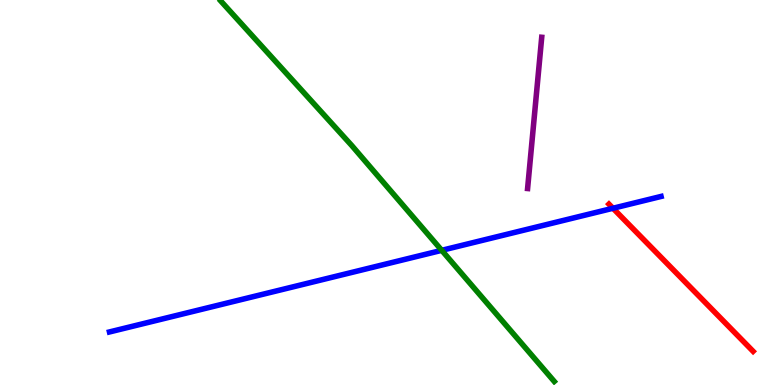[{'lines': ['blue', 'red'], 'intersections': [{'x': 7.91, 'y': 4.59}]}, {'lines': ['green', 'red'], 'intersections': []}, {'lines': ['purple', 'red'], 'intersections': []}, {'lines': ['blue', 'green'], 'intersections': [{'x': 5.7, 'y': 3.5}]}, {'lines': ['blue', 'purple'], 'intersections': []}, {'lines': ['green', 'purple'], 'intersections': []}]